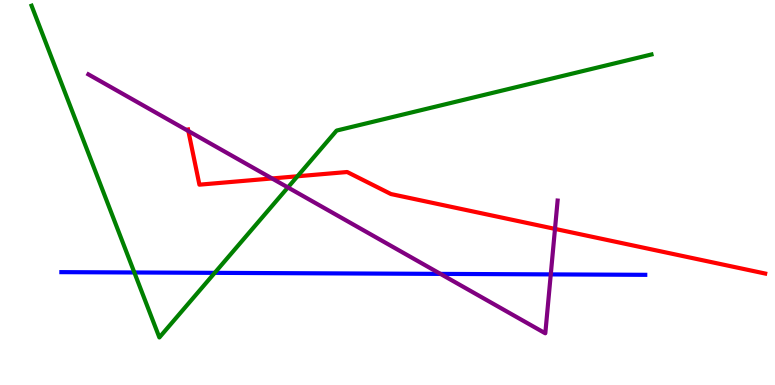[{'lines': ['blue', 'red'], 'intersections': []}, {'lines': ['green', 'red'], 'intersections': [{'x': 3.84, 'y': 5.42}]}, {'lines': ['purple', 'red'], 'intersections': [{'x': 2.43, 'y': 6.6}, {'x': 3.51, 'y': 5.36}, {'x': 7.16, 'y': 4.05}]}, {'lines': ['blue', 'green'], 'intersections': [{'x': 1.73, 'y': 2.92}, {'x': 2.77, 'y': 2.91}]}, {'lines': ['blue', 'purple'], 'intersections': [{'x': 5.68, 'y': 2.89}, {'x': 7.11, 'y': 2.87}]}, {'lines': ['green', 'purple'], 'intersections': [{'x': 3.71, 'y': 5.13}]}]